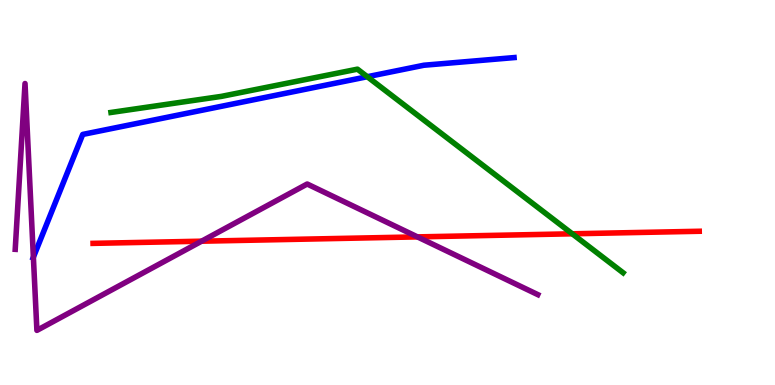[{'lines': ['blue', 'red'], 'intersections': []}, {'lines': ['green', 'red'], 'intersections': [{'x': 7.38, 'y': 3.93}]}, {'lines': ['purple', 'red'], 'intersections': [{'x': 2.6, 'y': 3.74}, {'x': 5.39, 'y': 3.85}]}, {'lines': ['blue', 'green'], 'intersections': [{'x': 4.74, 'y': 8.01}]}, {'lines': ['blue', 'purple'], 'intersections': [{'x': 0.431, 'y': 3.32}]}, {'lines': ['green', 'purple'], 'intersections': []}]